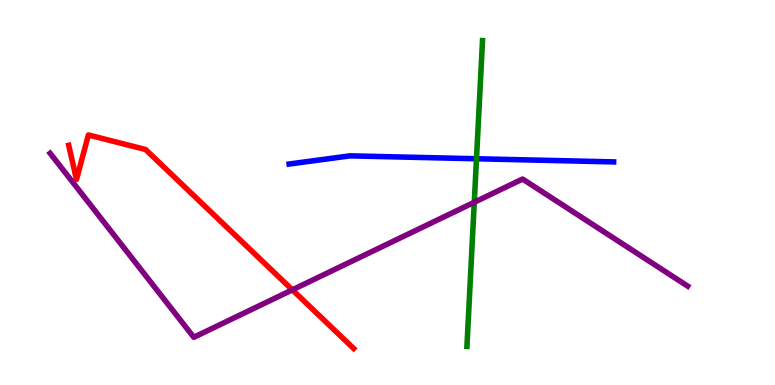[{'lines': ['blue', 'red'], 'intersections': []}, {'lines': ['green', 'red'], 'intersections': []}, {'lines': ['purple', 'red'], 'intersections': [{'x': 3.77, 'y': 2.47}]}, {'lines': ['blue', 'green'], 'intersections': [{'x': 6.15, 'y': 5.88}]}, {'lines': ['blue', 'purple'], 'intersections': []}, {'lines': ['green', 'purple'], 'intersections': [{'x': 6.12, 'y': 4.75}]}]